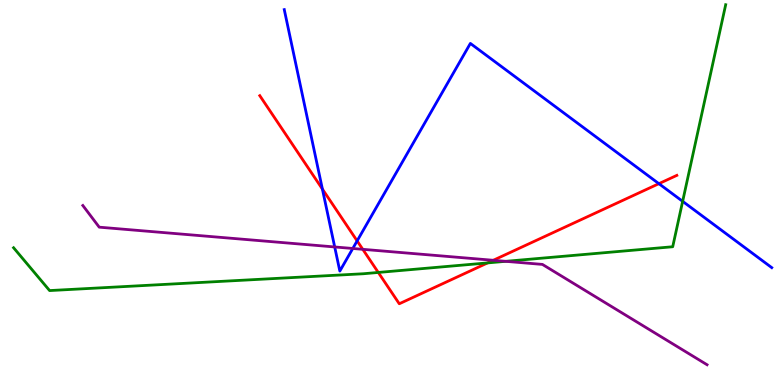[{'lines': ['blue', 'red'], 'intersections': [{'x': 4.16, 'y': 5.09}, {'x': 4.61, 'y': 3.74}, {'x': 8.5, 'y': 5.23}]}, {'lines': ['green', 'red'], 'intersections': [{'x': 4.88, 'y': 2.92}, {'x': 6.29, 'y': 3.17}]}, {'lines': ['purple', 'red'], 'intersections': [{'x': 4.68, 'y': 3.52}, {'x': 6.36, 'y': 3.24}]}, {'lines': ['blue', 'green'], 'intersections': [{'x': 8.81, 'y': 4.77}]}, {'lines': ['blue', 'purple'], 'intersections': [{'x': 4.32, 'y': 3.59}, {'x': 4.55, 'y': 3.55}]}, {'lines': ['green', 'purple'], 'intersections': [{'x': 6.53, 'y': 3.21}]}]